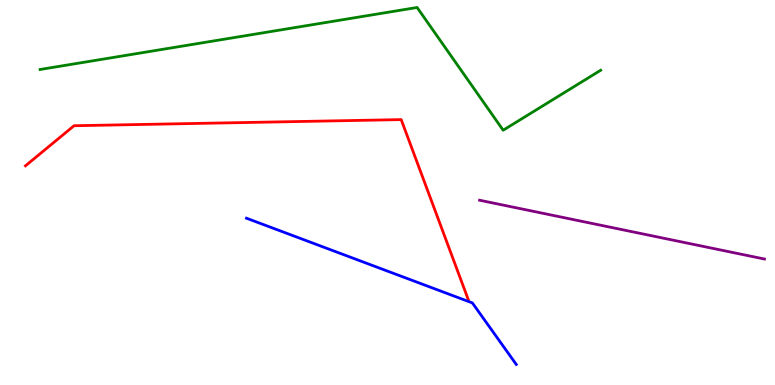[{'lines': ['blue', 'red'], 'intersections': []}, {'lines': ['green', 'red'], 'intersections': []}, {'lines': ['purple', 'red'], 'intersections': []}, {'lines': ['blue', 'green'], 'intersections': []}, {'lines': ['blue', 'purple'], 'intersections': []}, {'lines': ['green', 'purple'], 'intersections': []}]